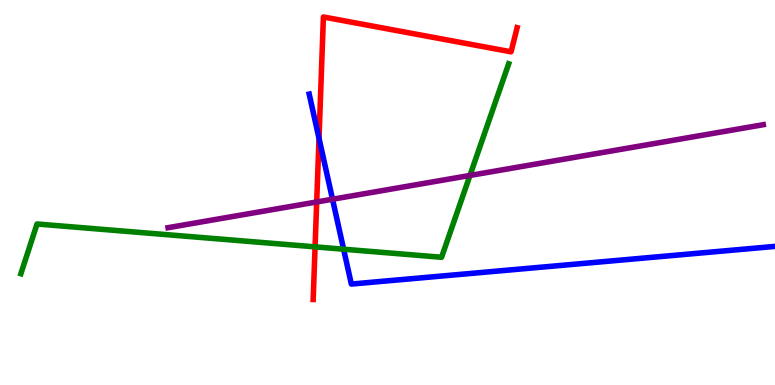[{'lines': ['blue', 'red'], 'intersections': [{'x': 4.12, 'y': 6.41}]}, {'lines': ['green', 'red'], 'intersections': [{'x': 4.07, 'y': 3.59}]}, {'lines': ['purple', 'red'], 'intersections': [{'x': 4.09, 'y': 4.75}]}, {'lines': ['blue', 'green'], 'intersections': [{'x': 4.43, 'y': 3.53}]}, {'lines': ['blue', 'purple'], 'intersections': [{'x': 4.29, 'y': 4.83}]}, {'lines': ['green', 'purple'], 'intersections': [{'x': 6.06, 'y': 5.44}]}]